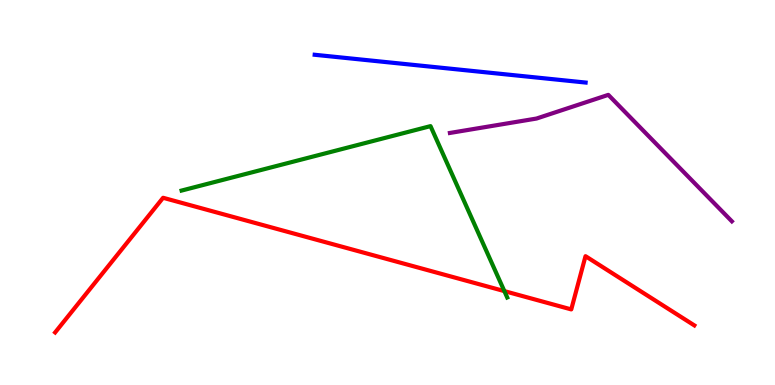[{'lines': ['blue', 'red'], 'intersections': []}, {'lines': ['green', 'red'], 'intersections': [{'x': 6.51, 'y': 2.44}]}, {'lines': ['purple', 'red'], 'intersections': []}, {'lines': ['blue', 'green'], 'intersections': []}, {'lines': ['blue', 'purple'], 'intersections': []}, {'lines': ['green', 'purple'], 'intersections': []}]